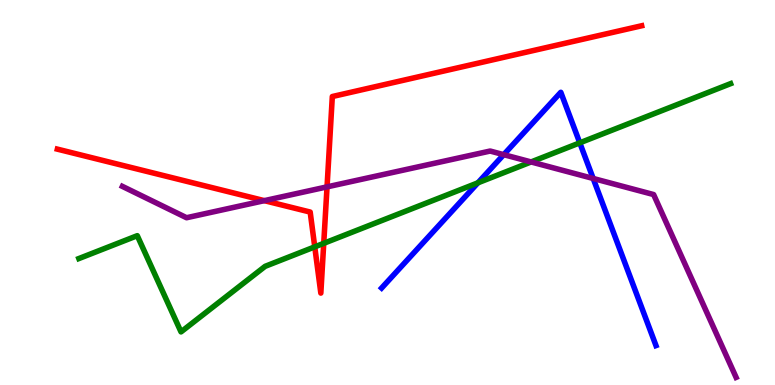[{'lines': ['blue', 'red'], 'intersections': []}, {'lines': ['green', 'red'], 'intersections': [{'x': 4.06, 'y': 3.59}, {'x': 4.18, 'y': 3.68}]}, {'lines': ['purple', 'red'], 'intersections': [{'x': 3.41, 'y': 4.79}, {'x': 4.22, 'y': 5.15}]}, {'lines': ['blue', 'green'], 'intersections': [{'x': 6.17, 'y': 5.25}, {'x': 7.48, 'y': 6.29}]}, {'lines': ['blue', 'purple'], 'intersections': [{'x': 6.5, 'y': 5.98}, {'x': 7.65, 'y': 5.36}]}, {'lines': ['green', 'purple'], 'intersections': [{'x': 6.85, 'y': 5.79}]}]